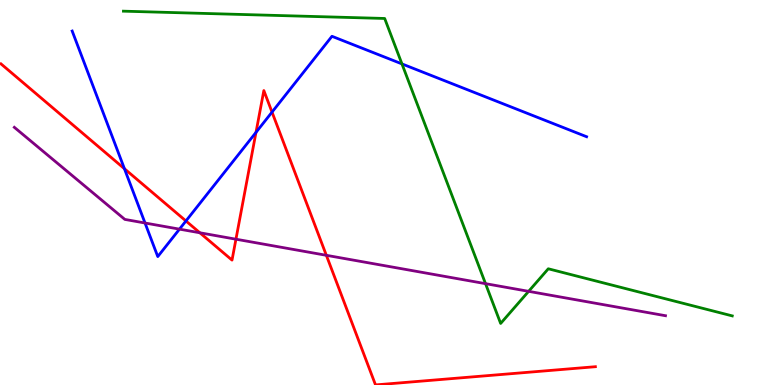[{'lines': ['blue', 'red'], 'intersections': [{'x': 1.61, 'y': 5.62}, {'x': 2.4, 'y': 4.26}, {'x': 3.3, 'y': 6.56}, {'x': 3.51, 'y': 7.09}]}, {'lines': ['green', 'red'], 'intersections': []}, {'lines': ['purple', 'red'], 'intersections': [{'x': 2.58, 'y': 3.95}, {'x': 3.04, 'y': 3.79}, {'x': 4.21, 'y': 3.37}]}, {'lines': ['blue', 'green'], 'intersections': [{'x': 5.19, 'y': 8.34}]}, {'lines': ['blue', 'purple'], 'intersections': [{'x': 1.87, 'y': 4.21}, {'x': 2.32, 'y': 4.05}]}, {'lines': ['green', 'purple'], 'intersections': [{'x': 6.26, 'y': 2.63}, {'x': 6.82, 'y': 2.43}]}]